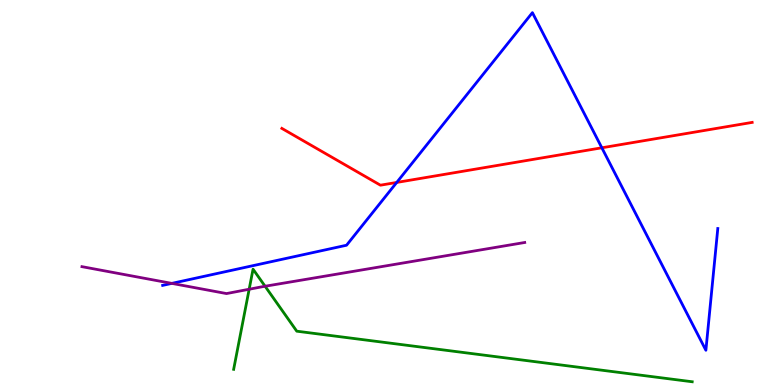[{'lines': ['blue', 'red'], 'intersections': [{'x': 5.12, 'y': 5.26}, {'x': 7.77, 'y': 6.16}]}, {'lines': ['green', 'red'], 'intersections': []}, {'lines': ['purple', 'red'], 'intersections': []}, {'lines': ['blue', 'green'], 'intersections': []}, {'lines': ['blue', 'purple'], 'intersections': [{'x': 2.22, 'y': 2.64}]}, {'lines': ['green', 'purple'], 'intersections': [{'x': 3.22, 'y': 2.49}, {'x': 3.42, 'y': 2.57}]}]